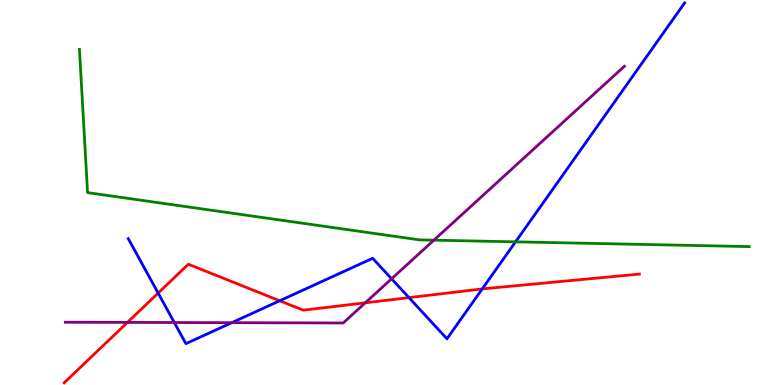[{'lines': ['blue', 'red'], 'intersections': [{'x': 2.04, 'y': 2.39}, {'x': 3.61, 'y': 2.19}, {'x': 5.28, 'y': 2.27}, {'x': 6.22, 'y': 2.5}]}, {'lines': ['green', 'red'], 'intersections': []}, {'lines': ['purple', 'red'], 'intersections': [{'x': 1.64, 'y': 1.63}, {'x': 4.71, 'y': 2.13}]}, {'lines': ['blue', 'green'], 'intersections': [{'x': 6.65, 'y': 3.72}]}, {'lines': ['blue', 'purple'], 'intersections': [{'x': 2.25, 'y': 1.62}, {'x': 2.99, 'y': 1.62}, {'x': 5.05, 'y': 2.76}]}, {'lines': ['green', 'purple'], 'intersections': [{'x': 5.6, 'y': 3.76}]}]